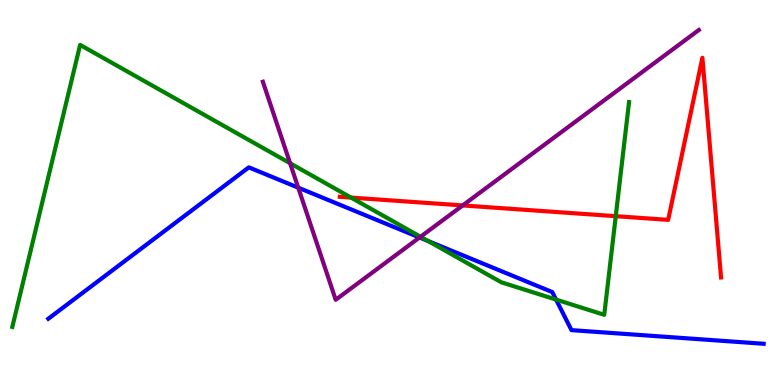[{'lines': ['blue', 'red'], 'intersections': []}, {'lines': ['green', 'red'], 'intersections': [{'x': 4.53, 'y': 4.87}, {'x': 7.95, 'y': 4.38}]}, {'lines': ['purple', 'red'], 'intersections': [{'x': 5.97, 'y': 4.66}]}, {'lines': ['blue', 'green'], 'intersections': [{'x': 5.52, 'y': 3.74}, {'x': 7.18, 'y': 2.22}]}, {'lines': ['blue', 'purple'], 'intersections': [{'x': 3.85, 'y': 5.13}, {'x': 5.41, 'y': 3.83}]}, {'lines': ['green', 'purple'], 'intersections': [{'x': 3.74, 'y': 5.76}, {'x': 5.43, 'y': 3.85}]}]